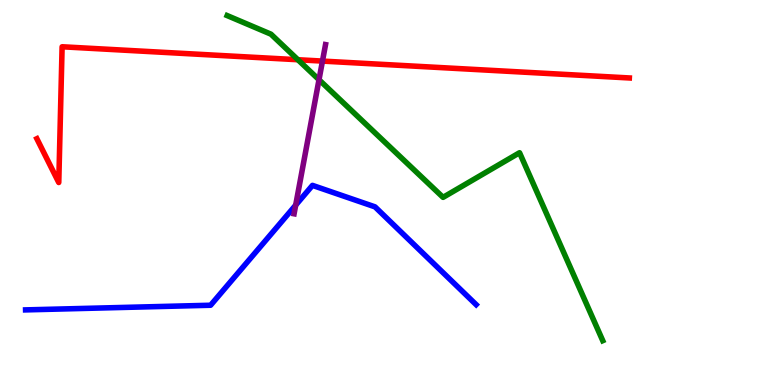[{'lines': ['blue', 'red'], 'intersections': []}, {'lines': ['green', 'red'], 'intersections': [{'x': 3.84, 'y': 8.45}]}, {'lines': ['purple', 'red'], 'intersections': [{'x': 4.16, 'y': 8.41}]}, {'lines': ['blue', 'green'], 'intersections': []}, {'lines': ['blue', 'purple'], 'intersections': [{'x': 3.82, 'y': 4.67}]}, {'lines': ['green', 'purple'], 'intersections': [{'x': 4.12, 'y': 7.93}]}]